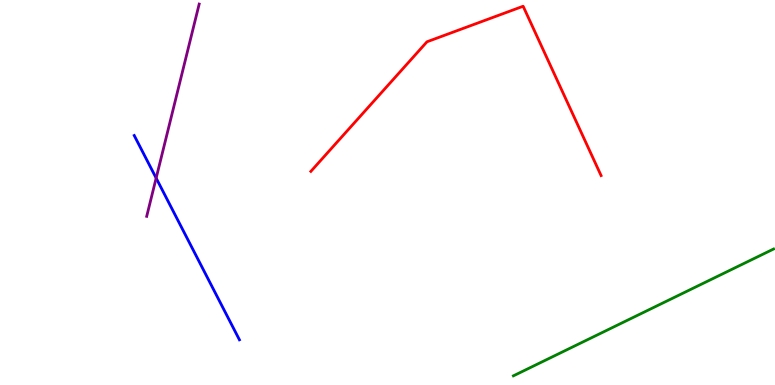[{'lines': ['blue', 'red'], 'intersections': []}, {'lines': ['green', 'red'], 'intersections': []}, {'lines': ['purple', 'red'], 'intersections': []}, {'lines': ['blue', 'green'], 'intersections': []}, {'lines': ['blue', 'purple'], 'intersections': [{'x': 2.01, 'y': 5.37}]}, {'lines': ['green', 'purple'], 'intersections': []}]